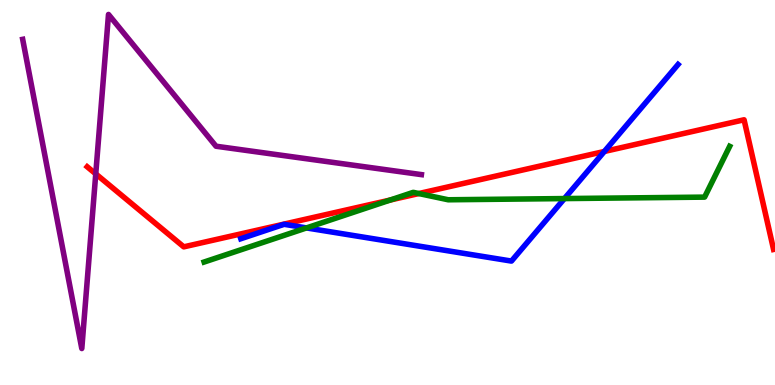[{'lines': ['blue', 'red'], 'intersections': [{'x': 7.8, 'y': 6.07}]}, {'lines': ['green', 'red'], 'intersections': [{'x': 5.04, 'y': 4.8}, {'x': 5.4, 'y': 4.97}]}, {'lines': ['purple', 'red'], 'intersections': [{'x': 1.24, 'y': 5.48}]}, {'lines': ['blue', 'green'], 'intersections': [{'x': 3.95, 'y': 4.08}, {'x': 7.28, 'y': 4.84}]}, {'lines': ['blue', 'purple'], 'intersections': []}, {'lines': ['green', 'purple'], 'intersections': []}]